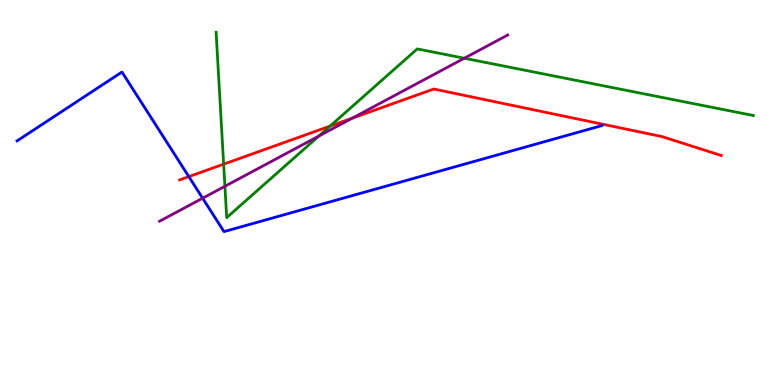[{'lines': ['blue', 'red'], 'intersections': [{'x': 2.44, 'y': 5.41}]}, {'lines': ['green', 'red'], 'intersections': [{'x': 2.89, 'y': 5.74}, {'x': 4.26, 'y': 6.72}]}, {'lines': ['purple', 'red'], 'intersections': [{'x': 4.55, 'y': 6.93}]}, {'lines': ['blue', 'green'], 'intersections': []}, {'lines': ['blue', 'purple'], 'intersections': [{'x': 2.61, 'y': 4.85}]}, {'lines': ['green', 'purple'], 'intersections': [{'x': 2.9, 'y': 5.16}, {'x': 4.11, 'y': 6.47}, {'x': 5.99, 'y': 8.49}]}]